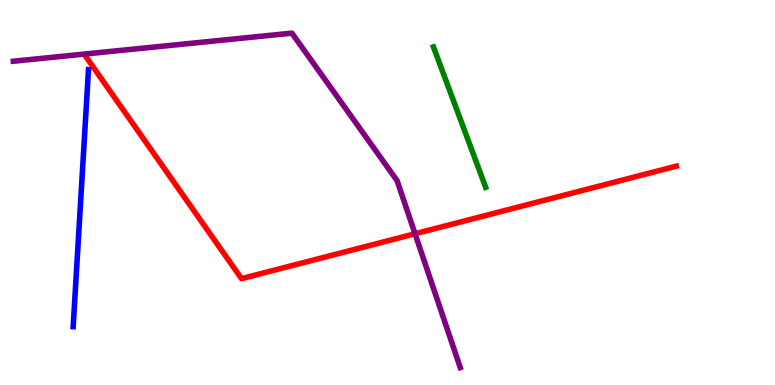[{'lines': ['blue', 'red'], 'intersections': []}, {'lines': ['green', 'red'], 'intersections': []}, {'lines': ['purple', 'red'], 'intersections': [{'x': 5.36, 'y': 3.93}]}, {'lines': ['blue', 'green'], 'intersections': []}, {'lines': ['blue', 'purple'], 'intersections': []}, {'lines': ['green', 'purple'], 'intersections': []}]